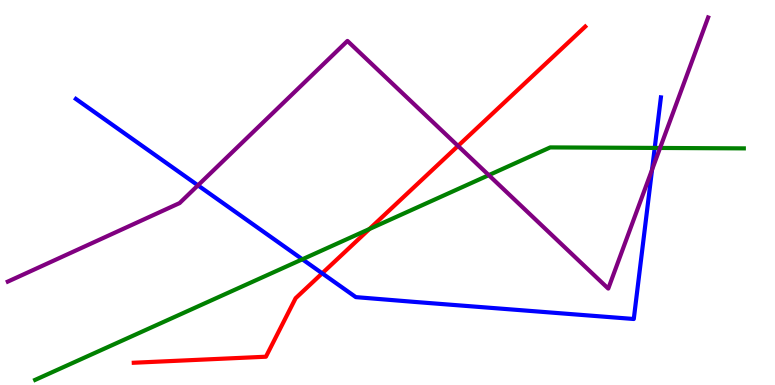[{'lines': ['blue', 'red'], 'intersections': [{'x': 4.16, 'y': 2.9}]}, {'lines': ['green', 'red'], 'intersections': [{'x': 4.77, 'y': 4.05}]}, {'lines': ['purple', 'red'], 'intersections': [{'x': 5.91, 'y': 6.21}]}, {'lines': ['blue', 'green'], 'intersections': [{'x': 3.9, 'y': 3.27}, {'x': 8.45, 'y': 6.16}]}, {'lines': ['blue', 'purple'], 'intersections': [{'x': 2.55, 'y': 5.19}, {'x': 8.41, 'y': 5.59}]}, {'lines': ['green', 'purple'], 'intersections': [{'x': 6.31, 'y': 5.45}, {'x': 8.52, 'y': 6.16}]}]